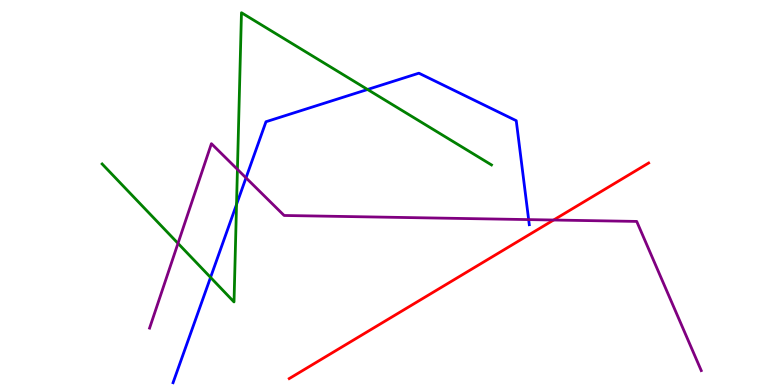[{'lines': ['blue', 'red'], 'intersections': []}, {'lines': ['green', 'red'], 'intersections': []}, {'lines': ['purple', 'red'], 'intersections': [{'x': 7.14, 'y': 4.29}]}, {'lines': ['blue', 'green'], 'intersections': [{'x': 2.72, 'y': 2.79}, {'x': 3.05, 'y': 4.69}, {'x': 4.74, 'y': 7.68}]}, {'lines': ['blue', 'purple'], 'intersections': [{'x': 3.17, 'y': 5.38}, {'x': 6.82, 'y': 4.3}]}, {'lines': ['green', 'purple'], 'intersections': [{'x': 2.3, 'y': 3.68}, {'x': 3.06, 'y': 5.6}]}]